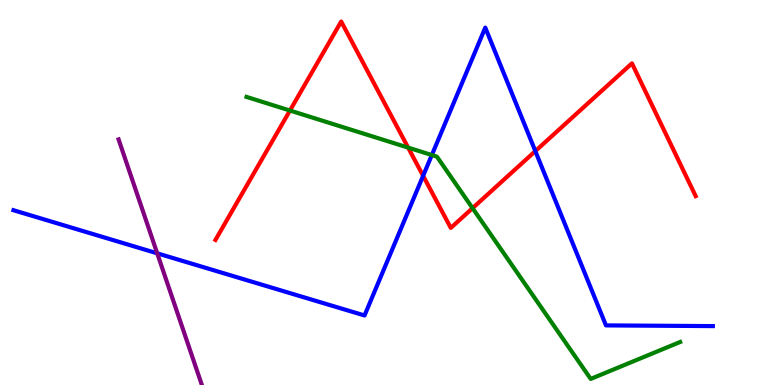[{'lines': ['blue', 'red'], 'intersections': [{'x': 5.46, 'y': 5.43}, {'x': 6.91, 'y': 6.07}]}, {'lines': ['green', 'red'], 'intersections': [{'x': 3.74, 'y': 7.13}, {'x': 5.27, 'y': 6.17}, {'x': 6.1, 'y': 4.59}]}, {'lines': ['purple', 'red'], 'intersections': []}, {'lines': ['blue', 'green'], 'intersections': [{'x': 5.57, 'y': 5.97}]}, {'lines': ['blue', 'purple'], 'intersections': [{'x': 2.03, 'y': 3.42}]}, {'lines': ['green', 'purple'], 'intersections': []}]